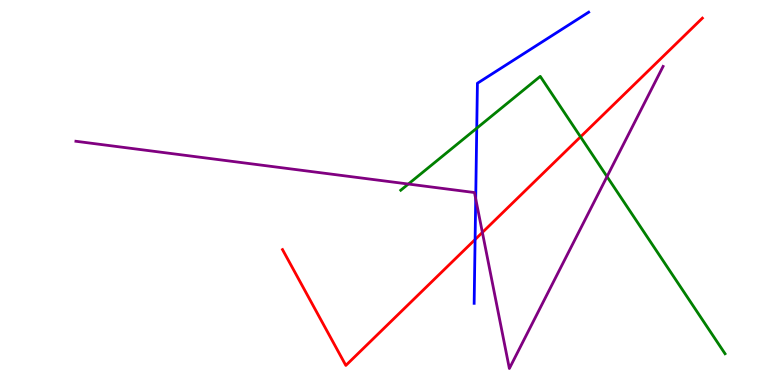[{'lines': ['blue', 'red'], 'intersections': [{'x': 6.13, 'y': 3.78}]}, {'lines': ['green', 'red'], 'intersections': [{'x': 7.49, 'y': 6.45}]}, {'lines': ['purple', 'red'], 'intersections': [{'x': 6.22, 'y': 3.96}]}, {'lines': ['blue', 'green'], 'intersections': [{'x': 6.15, 'y': 6.67}]}, {'lines': ['blue', 'purple'], 'intersections': [{'x': 6.14, 'y': 4.84}]}, {'lines': ['green', 'purple'], 'intersections': [{'x': 5.27, 'y': 5.22}, {'x': 7.83, 'y': 5.41}]}]